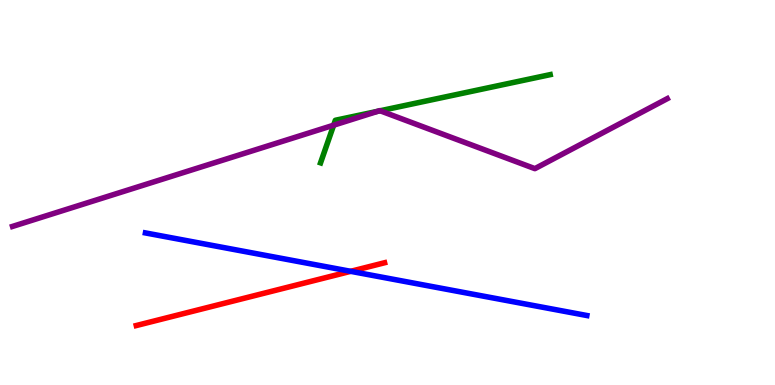[{'lines': ['blue', 'red'], 'intersections': [{'x': 4.52, 'y': 2.95}]}, {'lines': ['green', 'red'], 'intersections': []}, {'lines': ['purple', 'red'], 'intersections': []}, {'lines': ['blue', 'green'], 'intersections': []}, {'lines': ['blue', 'purple'], 'intersections': []}, {'lines': ['green', 'purple'], 'intersections': [{'x': 4.31, 'y': 6.75}, {'x': 4.88, 'y': 7.11}, {'x': 4.91, 'y': 7.12}]}]